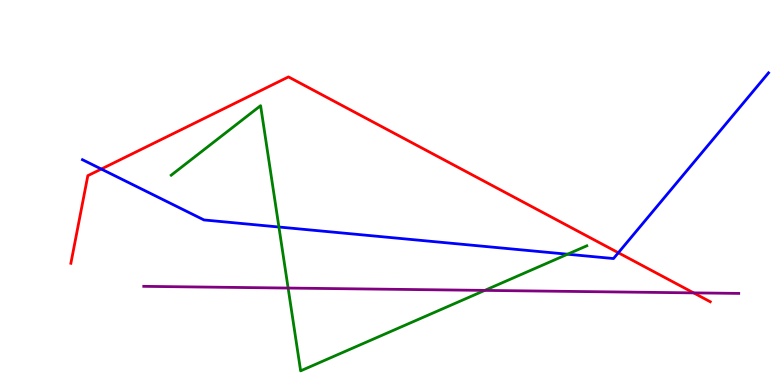[{'lines': ['blue', 'red'], 'intersections': [{'x': 1.31, 'y': 5.61}, {'x': 7.98, 'y': 3.44}]}, {'lines': ['green', 'red'], 'intersections': []}, {'lines': ['purple', 'red'], 'intersections': [{'x': 8.95, 'y': 2.39}]}, {'lines': ['blue', 'green'], 'intersections': [{'x': 3.6, 'y': 4.1}, {'x': 7.32, 'y': 3.4}]}, {'lines': ['blue', 'purple'], 'intersections': []}, {'lines': ['green', 'purple'], 'intersections': [{'x': 3.72, 'y': 2.52}, {'x': 6.25, 'y': 2.46}]}]